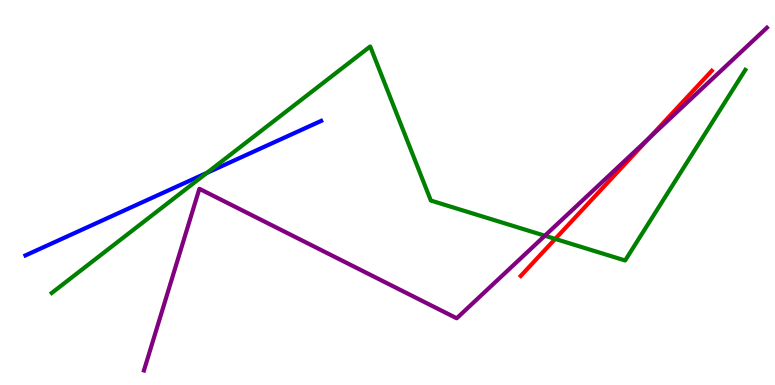[{'lines': ['blue', 'red'], 'intersections': []}, {'lines': ['green', 'red'], 'intersections': [{'x': 7.16, 'y': 3.79}]}, {'lines': ['purple', 'red'], 'intersections': [{'x': 8.38, 'y': 6.42}]}, {'lines': ['blue', 'green'], 'intersections': [{'x': 2.67, 'y': 5.51}]}, {'lines': ['blue', 'purple'], 'intersections': []}, {'lines': ['green', 'purple'], 'intersections': [{'x': 7.03, 'y': 3.88}]}]